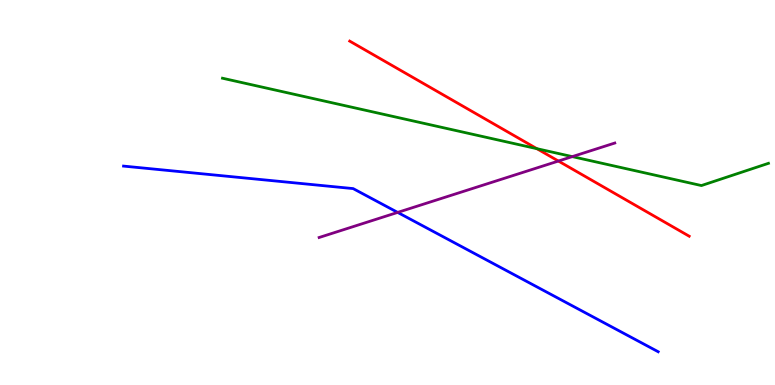[{'lines': ['blue', 'red'], 'intersections': []}, {'lines': ['green', 'red'], 'intersections': [{'x': 6.93, 'y': 6.14}]}, {'lines': ['purple', 'red'], 'intersections': [{'x': 7.21, 'y': 5.82}]}, {'lines': ['blue', 'green'], 'intersections': []}, {'lines': ['blue', 'purple'], 'intersections': [{'x': 5.13, 'y': 4.48}]}, {'lines': ['green', 'purple'], 'intersections': [{'x': 7.38, 'y': 5.93}]}]